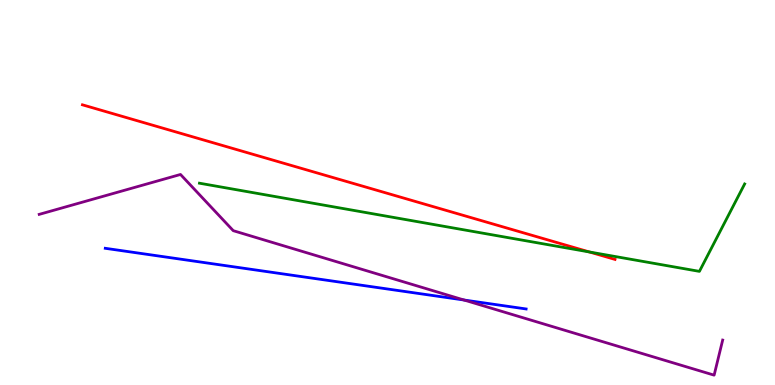[{'lines': ['blue', 'red'], 'intersections': []}, {'lines': ['green', 'red'], 'intersections': [{'x': 7.6, 'y': 3.46}]}, {'lines': ['purple', 'red'], 'intersections': []}, {'lines': ['blue', 'green'], 'intersections': []}, {'lines': ['blue', 'purple'], 'intersections': [{'x': 5.99, 'y': 2.21}]}, {'lines': ['green', 'purple'], 'intersections': []}]